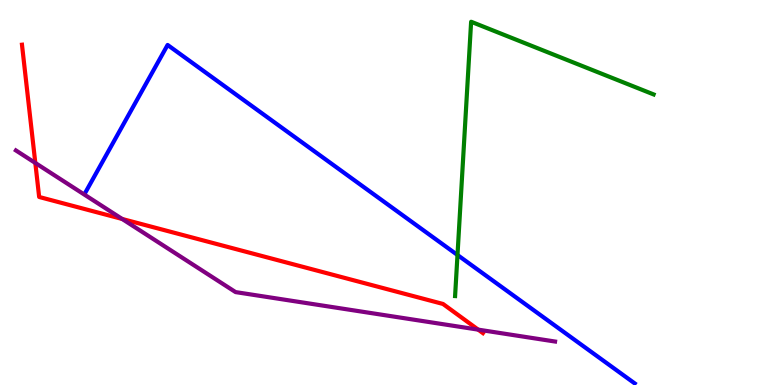[{'lines': ['blue', 'red'], 'intersections': []}, {'lines': ['green', 'red'], 'intersections': []}, {'lines': ['purple', 'red'], 'intersections': [{'x': 0.456, 'y': 5.77}, {'x': 1.58, 'y': 4.31}, {'x': 6.17, 'y': 1.44}]}, {'lines': ['blue', 'green'], 'intersections': [{'x': 5.9, 'y': 3.38}]}, {'lines': ['blue', 'purple'], 'intersections': []}, {'lines': ['green', 'purple'], 'intersections': []}]